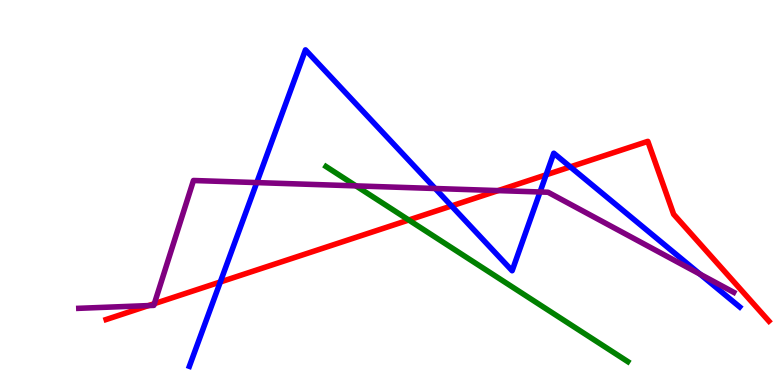[{'lines': ['blue', 'red'], 'intersections': [{'x': 2.84, 'y': 2.68}, {'x': 5.83, 'y': 4.65}, {'x': 7.05, 'y': 5.46}, {'x': 7.36, 'y': 5.67}]}, {'lines': ['green', 'red'], 'intersections': [{'x': 5.27, 'y': 4.29}]}, {'lines': ['purple', 'red'], 'intersections': [{'x': 1.92, 'y': 2.06}, {'x': 1.99, 'y': 2.11}, {'x': 6.43, 'y': 5.05}]}, {'lines': ['blue', 'green'], 'intersections': []}, {'lines': ['blue', 'purple'], 'intersections': [{'x': 3.31, 'y': 5.26}, {'x': 5.62, 'y': 5.1}, {'x': 6.97, 'y': 5.01}, {'x': 9.03, 'y': 2.88}]}, {'lines': ['green', 'purple'], 'intersections': [{'x': 4.59, 'y': 5.17}]}]